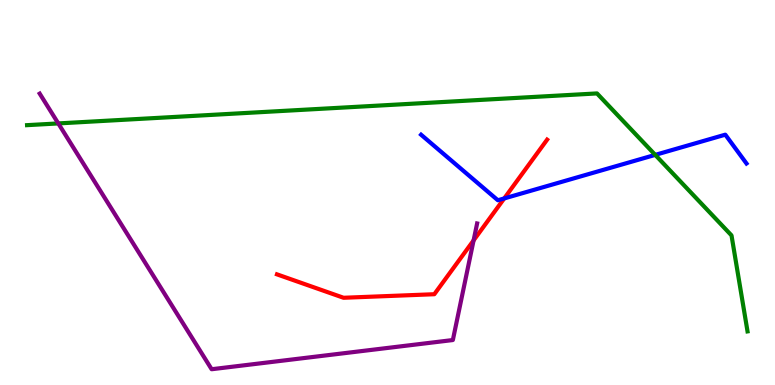[{'lines': ['blue', 'red'], 'intersections': [{'x': 6.51, 'y': 4.85}]}, {'lines': ['green', 'red'], 'intersections': []}, {'lines': ['purple', 'red'], 'intersections': [{'x': 6.11, 'y': 3.76}]}, {'lines': ['blue', 'green'], 'intersections': [{'x': 8.45, 'y': 5.98}]}, {'lines': ['blue', 'purple'], 'intersections': []}, {'lines': ['green', 'purple'], 'intersections': [{'x': 0.752, 'y': 6.79}]}]